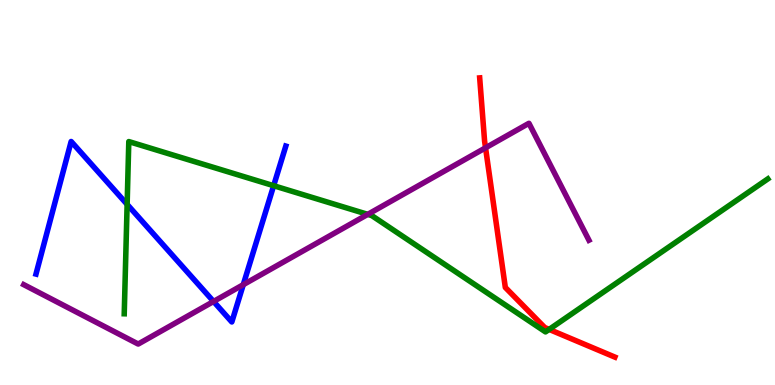[{'lines': ['blue', 'red'], 'intersections': []}, {'lines': ['green', 'red'], 'intersections': [{'x': 7.09, 'y': 1.44}]}, {'lines': ['purple', 'red'], 'intersections': [{'x': 6.27, 'y': 6.16}]}, {'lines': ['blue', 'green'], 'intersections': [{'x': 1.64, 'y': 4.69}, {'x': 3.53, 'y': 5.18}]}, {'lines': ['blue', 'purple'], 'intersections': [{'x': 2.76, 'y': 2.17}, {'x': 3.14, 'y': 2.61}]}, {'lines': ['green', 'purple'], 'intersections': [{'x': 4.75, 'y': 4.43}]}]